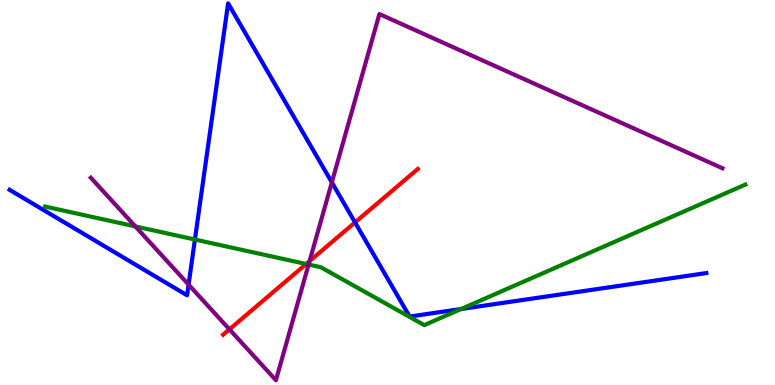[{'lines': ['blue', 'red'], 'intersections': [{'x': 4.58, 'y': 4.22}]}, {'lines': ['green', 'red'], 'intersections': [{'x': 3.95, 'y': 3.14}]}, {'lines': ['purple', 'red'], 'intersections': [{'x': 2.96, 'y': 1.45}, {'x': 3.99, 'y': 3.22}]}, {'lines': ['blue', 'green'], 'intersections': [{'x': 2.52, 'y': 3.78}, {'x': 5.95, 'y': 1.97}]}, {'lines': ['blue', 'purple'], 'intersections': [{'x': 2.43, 'y': 2.61}, {'x': 4.28, 'y': 5.26}]}, {'lines': ['green', 'purple'], 'intersections': [{'x': 1.75, 'y': 4.12}, {'x': 3.98, 'y': 3.13}]}]